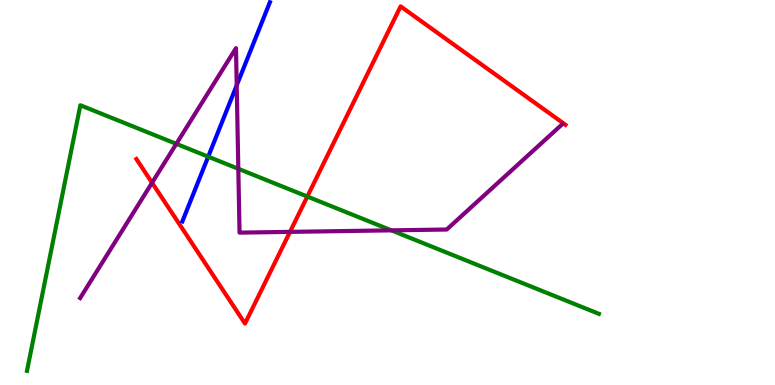[{'lines': ['blue', 'red'], 'intersections': []}, {'lines': ['green', 'red'], 'intersections': [{'x': 3.97, 'y': 4.9}]}, {'lines': ['purple', 'red'], 'intersections': [{'x': 1.96, 'y': 5.25}, {'x': 3.74, 'y': 3.98}]}, {'lines': ['blue', 'green'], 'intersections': [{'x': 2.69, 'y': 5.93}]}, {'lines': ['blue', 'purple'], 'intersections': [{'x': 3.05, 'y': 7.78}]}, {'lines': ['green', 'purple'], 'intersections': [{'x': 2.27, 'y': 6.26}, {'x': 3.08, 'y': 5.62}, {'x': 5.05, 'y': 4.02}]}]